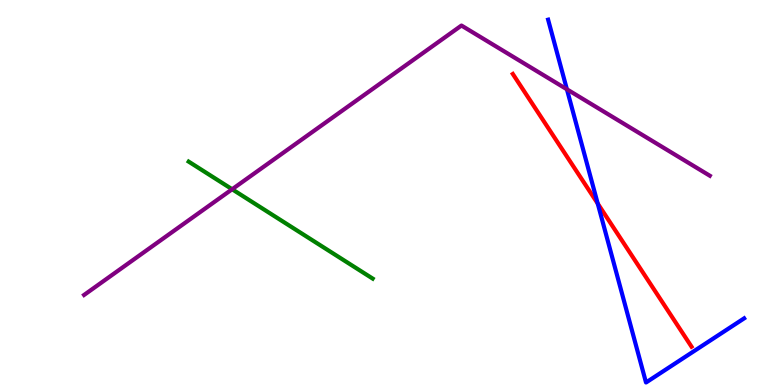[{'lines': ['blue', 'red'], 'intersections': [{'x': 7.71, 'y': 4.71}]}, {'lines': ['green', 'red'], 'intersections': []}, {'lines': ['purple', 'red'], 'intersections': []}, {'lines': ['blue', 'green'], 'intersections': []}, {'lines': ['blue', 'purple'], 'intersections': [{'x': 7.31, 'y': 7.68}]}, {'lines': ['green', 'purple'], 'intersections': [{'x': 3.0, 'y': 5.08}]}]